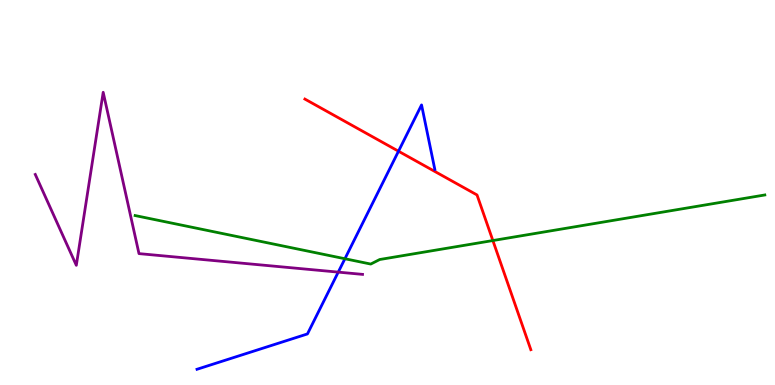[{'lines': ['blue', 'red'], 'intersections': [{'x': 5.14, 'y': 6.07}]}, {'lines': ['green', 'red'], 'intersections': [{'x': 6.36, 'y': 3.75}]}, {'lines': ['purple', 'red'], 'intersections': []}, {'lines': ['blue', 'green'], 'intersections': [{'x': 4.45, 'y': 3.28}]}, {'lines': ['blue', 'purple'], 'intersections': [{'x': 4.36, 'y': 2.93}]}, {'lines': ['green', 'purple'], 'intersections': []}]